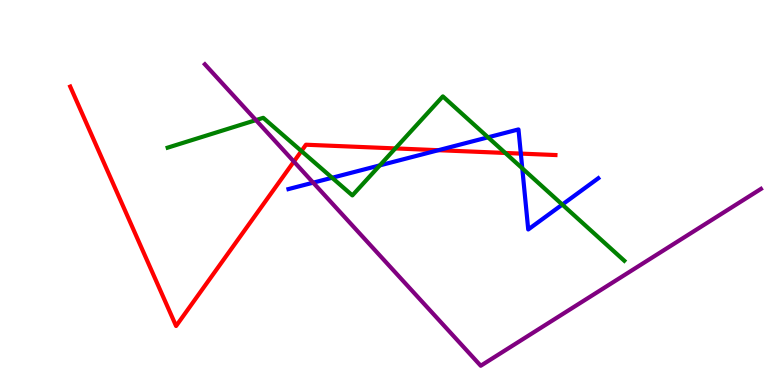[{'lines': ['blue', 'red'], 'intersections': [{'x': 5.66, 'y': 6.1}, {'x': 6.72, 'y': 6.01}]}, {'lines': ['green', 'red'], 'intersections': [{'x': 3.89, 'y': 6.08}, {'x': 5.1, 'y': 6.15}, {'x': 6.52, 'y': 6.03}]}, {'lines': ['purple', 'red'], 'intersections': [{'x': 3.79, 'y': 5.8}]}, {'lines': ['blue', 'green'], 'intersections': [{'x': 4.29, 'y': 5.38}, {'x': 4.9, 'y': 5.7}, {'x': 6.3, 'y': 6.43}, {'x': 6.74, 'y': 5.63}, {'x': 7.26, 'y': 4.69}]}, {'lines': ['blue', 'purple'], 'intersections': [{'x': 4.04, 'y': 5.26}]}, {'lines': ['green', 'purple'], 'intersections': [{'x': 3.3, 'y': 6.88}]}]